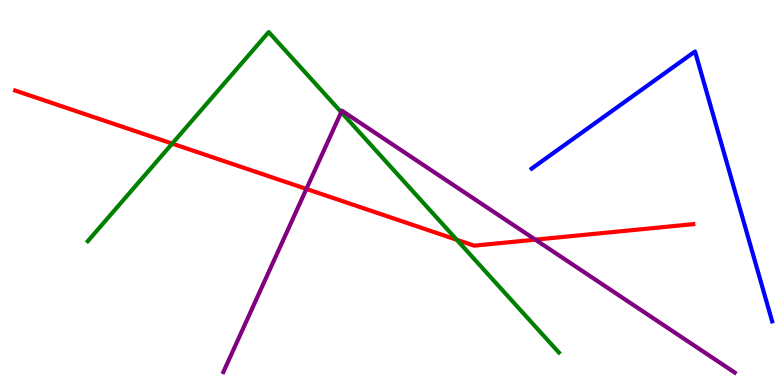[{'lines': ['blue', 'red'], 'intersections': []}, {'lines': ['green', 'red'], 'intersections': [{'x': 2.22, 'y': 6.27}, {'x': 5.89, 'y': 3.77}]}, {'lines': ['purple', 'red'], 'intersections': [{'x': 3.95, 'y': 5.09}, {'x': 6.91, 'y': 3.78}]}, {'lines': ['blue', 'green'], 'intersections': []}, {'lines': ['blue', 'purple'], 'intersections': []}, {'lines': ['green', 'purple'], 'intersections': [{'x': 4.4, 'y': 7.09}]}]